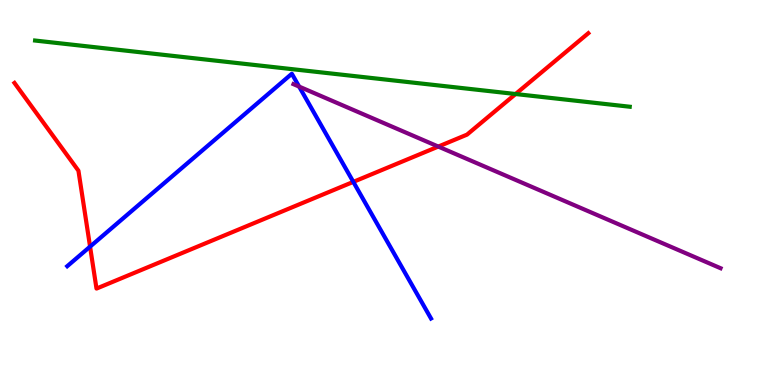[{'lines': ['blue', 'red'], 'intersections': [{'x': 1.16, 'y': 3.59}, {'x': 4.56, 'y': 5.28}]}, {'lines': ['green', 'red'], 'intersections': [{'x': 6.65, 'y': 7.56}]}, {'lines': ['purple', 'red'], 'intersections': [{'x': 5.66, 'y': 6.19}]}, {'lines': ['blue', 'green'], 'intersections': []}, {'lines': ['blue', 'purple'], 'intersections': [{'x': 3.86, 'y': 7.75}]}, {'lines': ['green', 'purple'], 'intersections': []}]